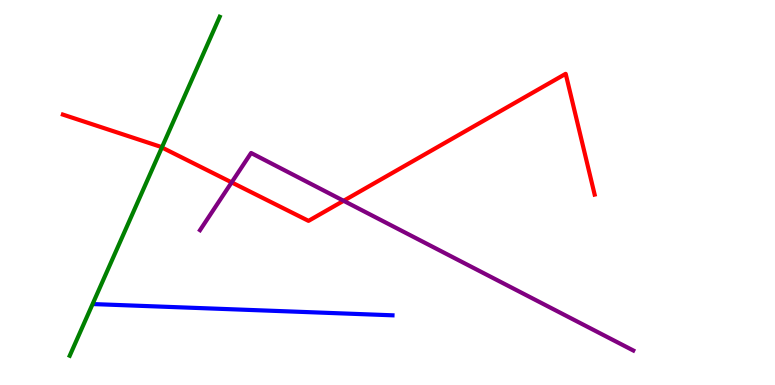[{'lines': ['blue', 'red'], 'intersections': []}, {'lines': ['green', 'red'], 'intersections': [{'x': 2.09, 'y': 6.17}]}, {'lines': ['purple', 'red'], 'intersections': [{'x': 2.99, 'y': 5.26}, {'x': 4.43, 'y': 4.78}]}, {'lines': ['blue', 'green'], 'intersections': []}, {'lines': ['blue', 'purple'], 'intersections': []}, {'lines': ['green', 'purple'], 'intersections': []}]